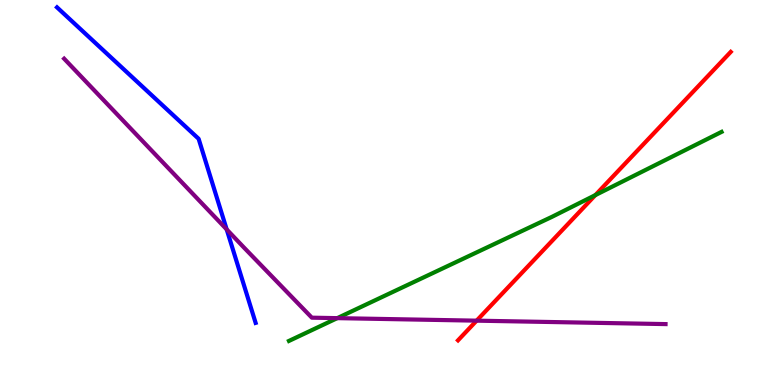[{'lines': ['blue', 'red'], 'intersections': []}, {'lines': ['green', 'red'], 'intersections': [{'x': 7.68, 'y': 4.93}]}, {'lines': ['purple', 'red'], 'intersections': [{'x': 6.15, 'y': 1.67}]}, {'lines': ['blue', 'green'], 'intersections': []}, {'lines': ['blue', 'purple'], 'intersections': [{'x': 2.92, 'y': 4.04}]}, {'lines': ['green', 'purple'], 'intersections': [{'x': 4.35, 'y': 1.74}]}]